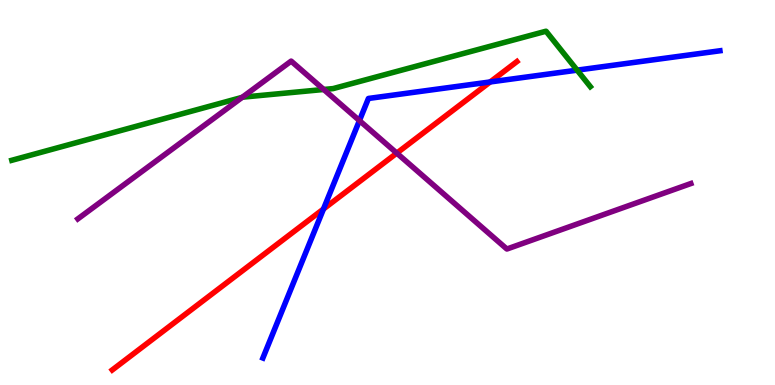[{'lines': ['blue', 'red'], 'intersections': [{'x': 4.17, 'y': 4.57}, {'x': 6.32, 'y': 7.87}]}, {'lines': ['green', 'red'], 'intersections': []}, {'lines': ['purple', 'red'], 'intersections': [{'x': 5.12, 'y': 6.02}]}, {'lines': ['blue', 'green'], 'intersections': [{'x': 7.45, 'y': 8.18}]}, {'lines': ['blue', 'purple'], 'intersections': [{'x': 4.64, 'y': 6.87}]}, {'lines': ['green', 'purple'], 'intersections': [{'x': 3.12, 'y': 7.47}, {'x': 4.18, 'y': 7.68}]}]